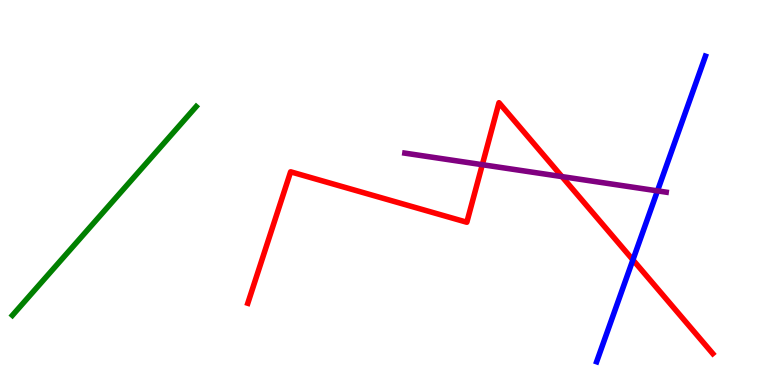[{'lines': ['blue', 'red'], 'intersections': [{'x': 8.17, 'y': 3.25}]}, {'lines': ['green', 'red'], 'intersections': []}, {'lines': ['purple', 'red'], 'intersections': [{'x': 6.22, 'y': 5.72}, {'x': 7.25, 'y': 5.41}]}, {'lines': ['blue', 'green'], 'intersections': []}, {'lines': ['blue', 'purple'], 'intersections': [{'x': 8.48, 'y': 5.04}]}, {'lines': ['green', 'purple'], 'intersections': []}]